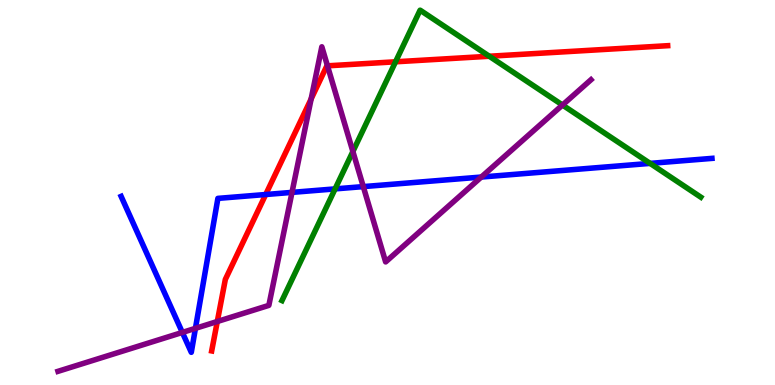[{'lines': ['blue', 'red'], 'intersections': [{'x': 3.43, 'y': 4.95}]}, {'lines': ['green', 'red'], 'intersections': [{'x': 5.1, 'y': 8.39}, {'x': 6.31, 'y': 8.54}]}, {'lines': ['purple', 'red'], 'intersections': [{'x': 2.8, 'y': 1.65}, {'x': 4.01, 'y': 7.43}, {'x': 4.23, 'y': 8.29}]}, {'lines': ['blue', 'green'], 'intersections': [{'x': 4.32, 'y': 5.09}, {'x': 8.39, 'y': 5.76}]}, {'lines': ['blue', 'purple'], 'intersections': [{'x': 2.35, 'y': 1.37}, {'x': 2.52, 'y': 1.47}, {'x': 3.77, 'y': 5.0}, {'x': 4.69, 'y': 5.15}, {'x': 6.21, 'y': 5.4}]}, {'lines': ['green', 'purple'], 'intersections': [{'x': 4.55, 'y': 6.06}, {'x': 7.26, 'y': 7.27}]}]